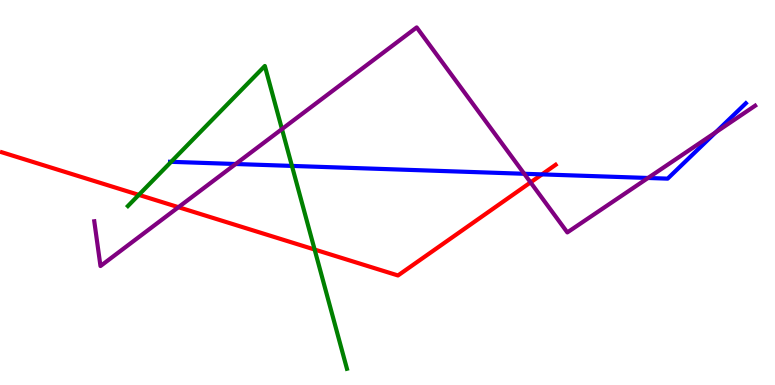[{'lines': ['blue', 'red'], 'intersections': [{'x': 6.99, 'y': 5.47}]}, {'lines': ['green', 'red'], 'intersections': [{'x': 1.79, 'y': 4.94}, {'x': 4.06, 'y': 3.52}]}, {'lines': ['purple', 'red'], 'intersections': [{'x': 2.3, 'y': 4.62}, {'x': 6.85, 'y': 5.26}]}, {'lines': ['blue', 'green'], 'intersections': [{'x': 2.21, 'y': 5.8}, {'x': 3.77, 'y': 5.69}]}, {'lines': ['blue', 'purple'], 'intersections': [{'x': 3.04, 'y': 5.74}, {'x': 6.76, 'y': 5.49}, {'x': 8.36, 'y': 5.38}, {'x': 9.23, 'y': 6.56}]}, {'lines': ['green', 'purple'], 'intersections': [{'x': 3.64, 'y': 6.65}]}]